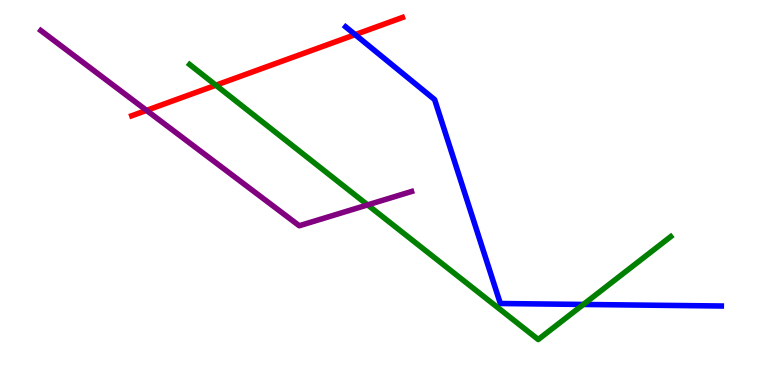[{'lines': ['blue', 'red'], 'intersections': [{'x': 4.58, 'y': 9.1}]}, {'lines': ['green', 'red'], 'intersections': [{'x': 2.79, 'y': 7.79}]}, {'lines': ['purple', 'red'], 'intersections': [{'x': 1.89, 'y': 7.13}]}, {'lines': ['blue', 'green'], 'intersections': [{'x': 7.53, 'y': 2.09}]}, {'lines': ['blue', 'purple'], 'intersections': []}, {'lines': ['green', 'purple'], 'intersections': [{'x': 4.74, 'y': 4.68}]}]